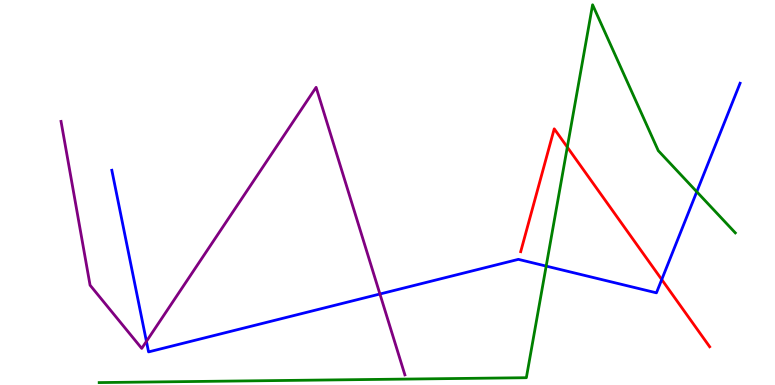[{'lines': ['blue', 'red'], 'intersections': [{'x': 8.54, 'y': 2.74}]}, {'lines': ['green', 'red'], 'intersections': [{'x': 7.32, 'y': 6.18}]}, {'lines': ['purple', 'red'], 'intersections': []}, {'lines': ['blue', 'green'], 'intersections': [{'x': 7.05, 'y': 3.09}, {'x': 8.99, 'y': 5.02}]}, {'lines': ['blue', 'purple'], 'intersections': [{'x': 1.89, 'y': 1.13}, {'x': 4.9, 'y': 2.36}]}, {'lines': ['green', 'purple'], 'intersections': []}]